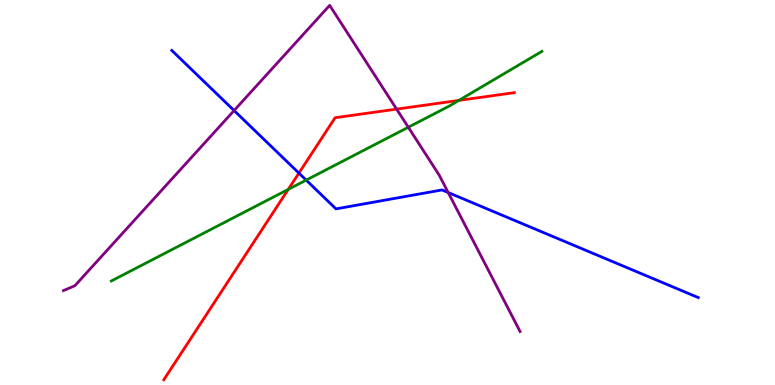[{'lines': ['blue', 'red'], 'intersections': [{'x': 3.86, 'y': 5.5}]}, {'lines': ['green', 'red'], 'intersections': [{'x': 3.72, 'y': 5.08}, {'x': 5.92, 'y': 7.39}]}, {'lines': ['purple', 'red'], 'intersections': [{'x': 5.12, 'y': 7.17}]}, {'lines': ['blue', 'green'], 'intersections': [{'x': 3.95, 'y': 5.32}]}, {'lines': ['blue', 'purple'], 'intersections': [{'x': 3.02, 'y': 7.13}, {'x': 5.78, 'y': 5.0}]}, {'lines': ['green', 'purple'], 'intersections': [{'x': 5.27, 'y': 6.69}]}]